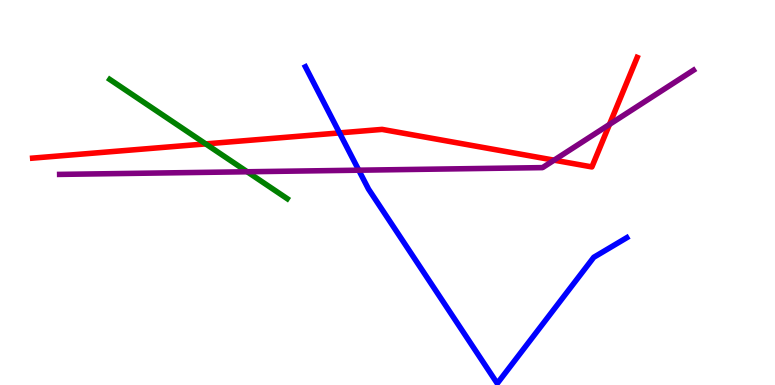[{'lines': ['blue', 'red'], 'intersections': [{'x': 4.38, 'y': 6.55}]}, {'lines': ['green', 'red'], 'intersections': [{'x': 2.65, 'y': 6.26}]}, {'lines': ['purple', 'red'], 'intersections': [{'x': 7.15, 'y': 5.84}, {'x': 7.86, 'y': 6.77}]}, {'lines': ['blue', 'green'], 'intersections': []}, {'lines': ['blue', 'purple'], 'intersections': [{'x': 4.63, 'y': 5.58}]}, {'lines': ['green', 'purple'], 'intersections': [{'x': 3.19, 'y': 5.54}]}]